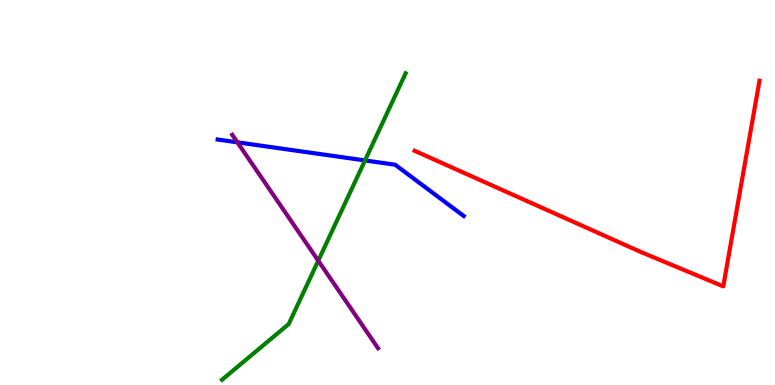[{'lines': ['blue', 'red'], 'intersections': []}, {'lines': ['green', 'red'], 'intersections': []}, {'lines': ['purple', 'red'], 'intersections': []}, {'lines': ['blue', 'green'], 'intersections': [{'x': 4.71, 'y': 5.83}]}, {'lines': ['blue', 'purple'], 'intersections': [{'x': 3.06, 'y': 6.3}]}, {'lines': ['green', 'purple'], 'intersections': [{'x': 4.11, 'y': 3.23}]}]